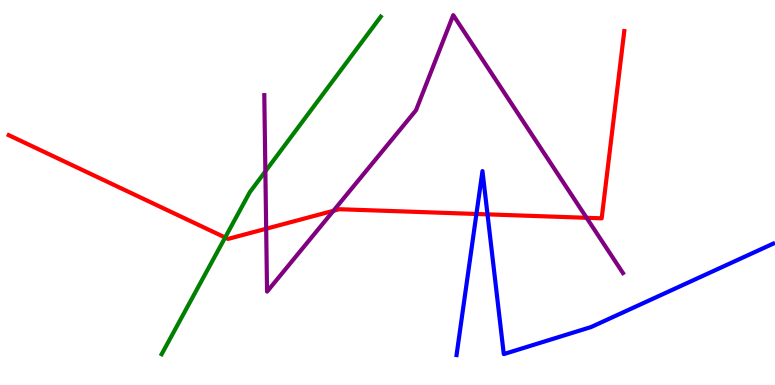[{'lines': ['blue', 'red'], 'intersections': [{'x': 6.15, 'y': 4.44}, {'x': 6.29, 'y': 4.43}]}, {'lines': ['green', 'red'], 'intersections': [{'x': 2.91, 'y': 3.83}]}, {'lines': ['purple', 'red'], 'intersections': [{'x': 3.43, 'y': 4.06}, {'x': 4.3, 'y': 4.53}, {'x': 7.57, 'y': 4.34}]}, {'lines': ['blue', 'green'], 'intersections': []}, {'lines': ['blue', 'purple'], 'intersections': []}, {'lines': ['green', 'purple'], 'intersections': [{'x': 3.42, 'y': 5.55}]}]